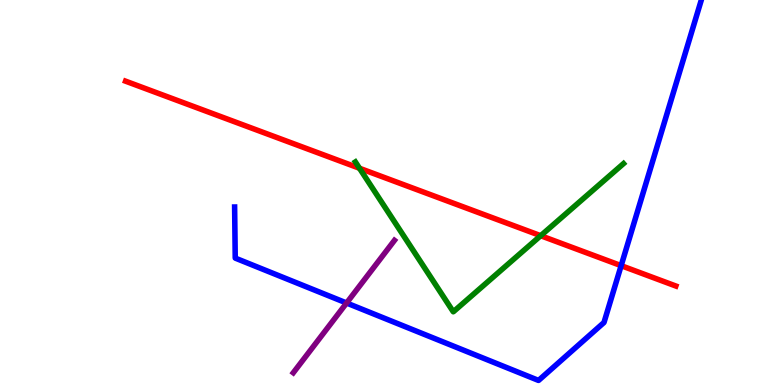[{'lines': ['blue', 'red'], 'intersections': [{'x': 8.01, 'y': 3.1}]}, {'lines': ['green', 'red'], 'intersections': [{'x': 4.64, 'y': 5.63}, {'x': 6.98, 'y': 3.88}]}, {'lines': ['purple', 'red'], 'intersections': []}, {'lines': ['blue', 'green'], 'intersections': []}, {'lines': ['blue', 'purple'], 'intersections': [{'x': 4.47, 'y': 2.13}]}, {'lines': ['green', 'purple'], 'intersections': []}]